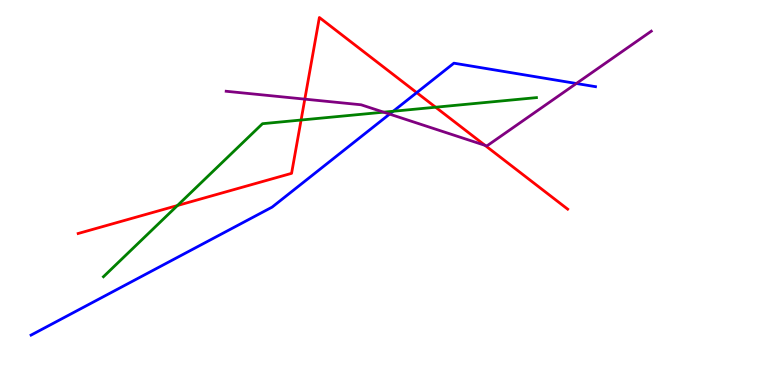[{'lines': ['blue', 'red'], 'intersections': [{'x': 5.38, 'y': 7.59}]}, {'lines': ['green', 'red'], 'intersections': [{'x': 2.29, 'y': 4.66}, {'x': 3.88, 'y': 6.88}, {'x': 5.62, 'y': 7.22}]}, {'lines': ['purple', 'red'], 'intersections': [{'x': 3.93, 'y': 7.42}, {'x': 6.26, 'y': 6.23}]}, {'lines': ['blue', 'green'], 'intersections': [{'x': 5.07, 'y': 7.11}]}, {'lines': ['blue', 'purple'], 'intersections': [{'x': 5.03, 'y': 7.04}, {'x': 7.44, 'y': 7.83}]}, {'lines': ['green', 'purple'], 'intersections': [{'x': 4.95, 'y': 7.09}]}]